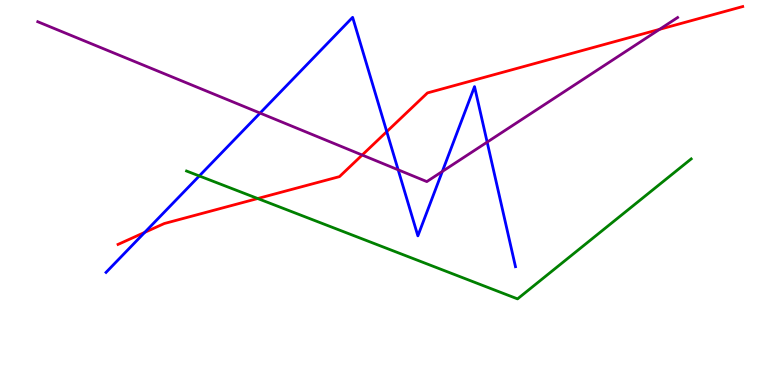[{'lines': ['blue', 'red'], 'intersections': [{'x': 1.87, 'y': 3.96}, {'x': 4.99, 'y': 6.58}]}, {'lines': ['green', 'red'], 'intersections': [{'x': 3.33, 'y': 4.84}]}, {'lines': ['purple', 'red'], 'intersections': [{'x': 4.67, 'y': 5.97}, {'x': 8.51, 'y': 9.24}]}, {'lines': ['blue', 'green'], 'intersections': [{'x': 2.57, 'y': 5.43}]}, {'lines': ['blue', 'purple'], 'intersections': [{'x': 3.36, 'y': 7.06}, {'x': 5.14, 'y': 5.59}, {'x': 5.71, 'y': 5.55}, {'x': 6.29, 'y': 6.31}]}, {'lines': ['green', 'purple'], 'intersections': []}]